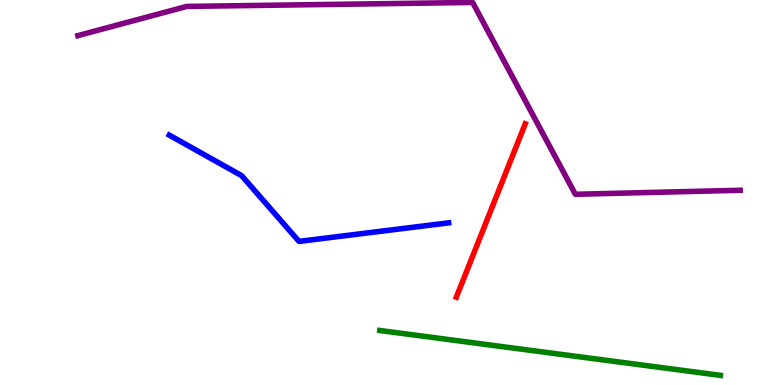[{'lines': ['blue', 'red'], 'intersections': []}, {'lines': ['green', 'red'], 'intersections': []}, {'lines': ['purple', 'red'], 'intersections': []}, {'lines': ['blue', 'green'], 'intersections': []}, {'lines': ['blue', 'purple'], 'intersections': []}, {'lines': ['green', 'purple'], 'intersections': []}]